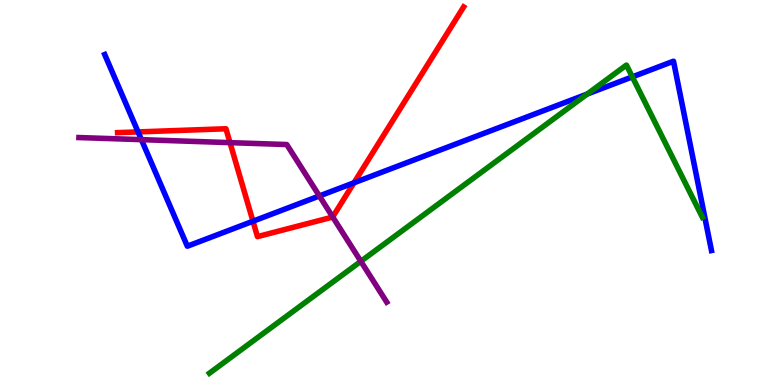[{'lines': ['blue', 'red'], 'intersections': [{'x': 1.78, 'y': 6.57}, {'x': 3.26, 'y': 4.25}, {'x': 4.57, 'y': 5.25}]}, {'lines': ['green', 'red'], 'intersections': []}, {'lines': ['purple', 'red'], 'intersections': [{'x': 2.97, 'y': 6.3}, {'x': 4.29, 'y': 4.37}]}, {'lines': ['blue', 'green'], 'intersections': [{'x': 7.58, 'y': 7.56}, {'x': 8.16, 'y': 8.0}]}, {'lines': ['blue', 'purple'], 'intersections': [{'x': 1.82, 'y': 6.37}, {'x': 4.12, 'y': 4.91}]}, {'lines': ['green', 'purple'], 'intersections': [{'x': 4.66, 'y': 3.21}]}]